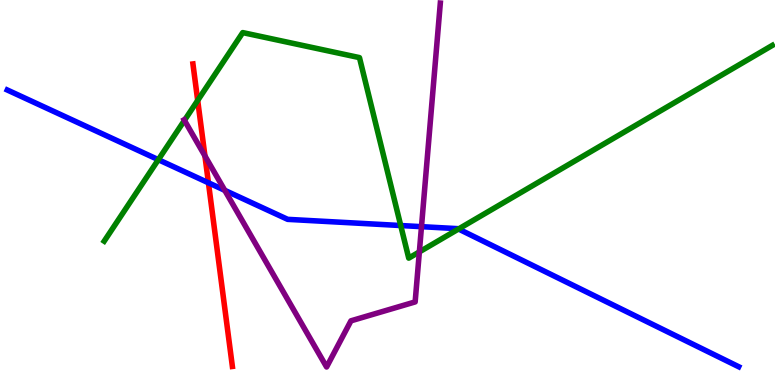[{'lines': ['blue', 'red'], 'intersections': [{'x': 2.69, 'y': 5.25}]}, {'lines': ['green', 'red'], 'intersections': [{'x': 2.55, 'y': 7.39}]}, {'lines': ['purple', 'red'], 'intersections': [{'x': 2.64, 'y': 5.95}]}, {'lines': ['blue', 'green'], 'intersections': [{'x': 2.04, 'y': 5.85}, {'x': 5.17, 'y': 4.14}, {'x': 5.92, 'y': 4.05}]}, {'lines': ['blue', 'purple'], 'intersections': [{'x': 2.9, 'y': 5.06}, {'x': 5.44, 'y': 4.11}]}, {'lines': ['green', 'purple'], 'intersections': [{'x': 2.38, 'y': 6.87}, {'x': 5.41, 'y': 3.46}]}]